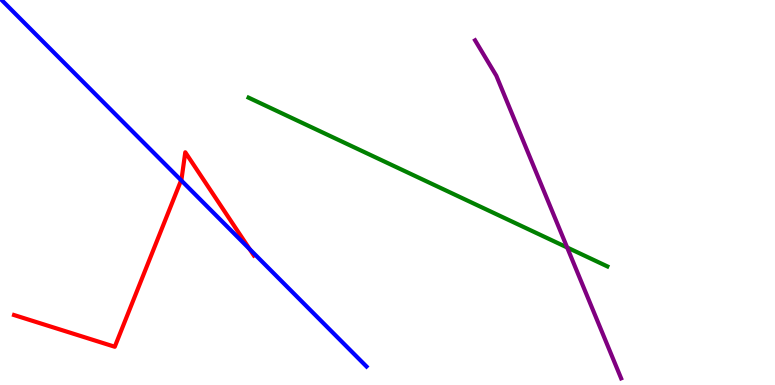[{'lines': ['blue', 'red'], 'intersections': [{'x': 2.34, 'y': 5.32}, {'x': 3.22, 'y': 3.53}]}, {'lines': ['green', 'red'], 'intersections': []}, {'lines': ['purple', 'red'], 'intersections': []}, {'lines': ['blue', 'green'], 'intersections': []}, {'lines': ['blue', 'purple'], 'intersections': []}, {'lines': ['green', 'purple'], 'intersections': [{'x': 7.32, 'y': 3.57}]}]